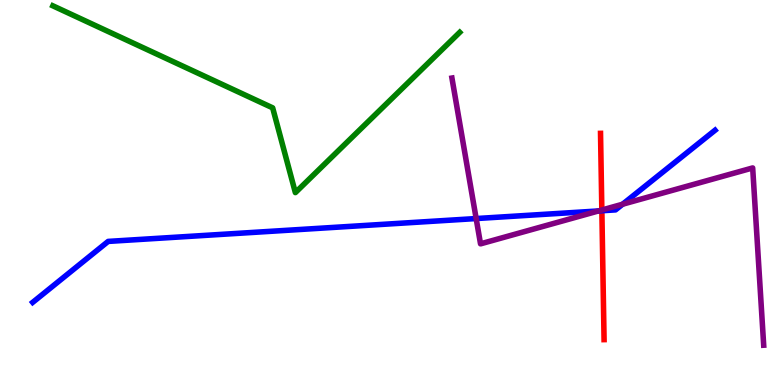[{'lines': ['blue', 'red'], 'intersections': [{'x': 7.77, 'y': 4.53}]}, {'lines': ['green', 'red'], 'intersections': []}, {'lines': ['purple', 'red'], 'intersections': [{'x': 7.77, 'y': 4.55}]}, {'lines': ['blue', 'green'], 'intersections': []}, {'lines': ['blue', 'purple'], 'intersections': [{'x': 6.14, 'y': 4.32}, {'x': 7.72, 'y': 4.52}, {'x': 8.03, 'y': 4.7}]}, {'lines': ['green', 'purple'], 'intersections': []}]